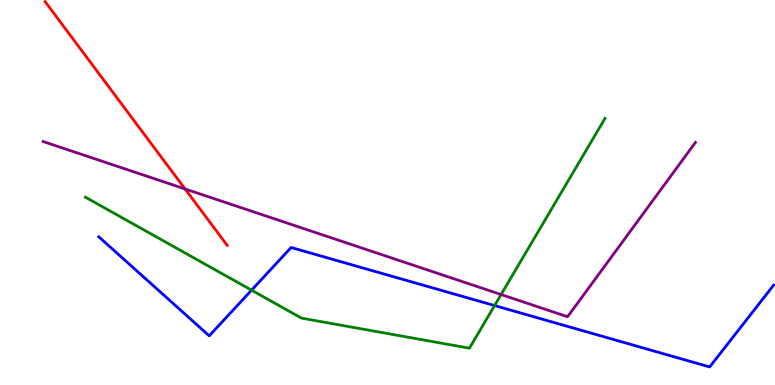[{'lines': ['blue', 'red'], 'intersections': []}, {'lines': ['green', 'red'], 'intersections': []}, {'lines': ['purple', 'red'], 'intersections': [{'x': 2.39, 'y': 5.09}]}, {'lines': ['blue', 'green'], 'intersections': [{'x': 3.25, 'y': 2.46}, {'x': 6.38, 'y': 2.06}]}, {'lines': ['blue', 'purple'], 'intersections': []}, {'lines': ['green', 'purple'], 'intersections': [{'x': 6.47, 'y': 2.35}]}]